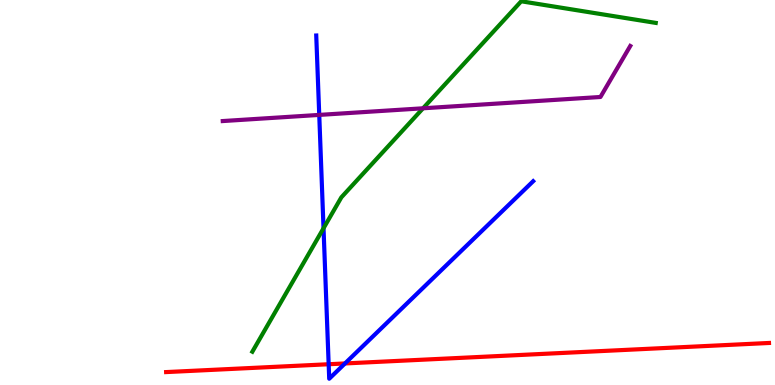[{'lines': ['blue', 'red'], 'intersections': [{'x': 4.24, 'y': 0.539}, {'x': 4.45, 'y': 0.56}]}, {'lines': ['green', 'red'], 'intersections': []}, {'lines': ['purple', 'red'], 'intersections': []}, {'lines': ['blue', 'green'], 'intersections': [{'x': 4.17, 'y': 4.07}]}, {'lines': ['blue', 'purple'], 'intersections': [{'x': 4.12, 'y': 7.02}]}, {'lines': ['green', 'purple'], 'intersections': [{'x': 5.46, 'y': 7.19}]}]